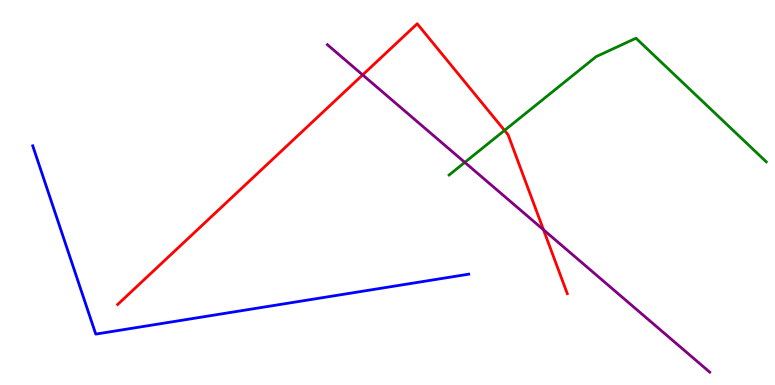[{'lines': ['blue', 'red'], 'intersections': []}, {'lines': ['green', 'red'], 'intersections': [{'x': 6.51, 'y': 6.61}]}, {'lines': ['purple', 'red'], 'intersections': [{'x': 4.68, 'y': 8.05}, {'x': 7.01, 'y': 4.03}]}, {'lines': ['blue', 'green'], 'intersections': []}, {'lines': ['blue', 'purple'], 'intersections': []}, {'lines': ['green', 'purple'], 'intersections': [{'x': 6.0, 'y': 5.78}]}]